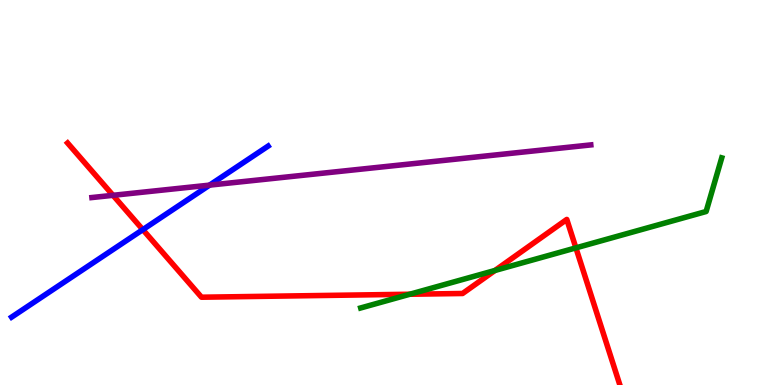[{'lines': ['blue', 'red'], 'intersections': [{'x': 1.84, 'y': 4.04}]}, {'lines': ['green', 'red'], 'intersections': [{'x': 5.29, 'y': 2.36}, {'x': 6.39, 'y': 2.98}, {'x': 7.43, 'y': 3.56}]}, {'lines': ['purple', 'red'], 'intersections': [{'x': 1.46, 'y': 4.93}]}, {'lines': ['blue', 'green'], 'intersections': []}, {'lines': ['blue', 'purple'], 'intersections': [{'x': 2.7, 'y': 5.19}]}, {'lines': ['green', 'purple'], 'intersections': []}]